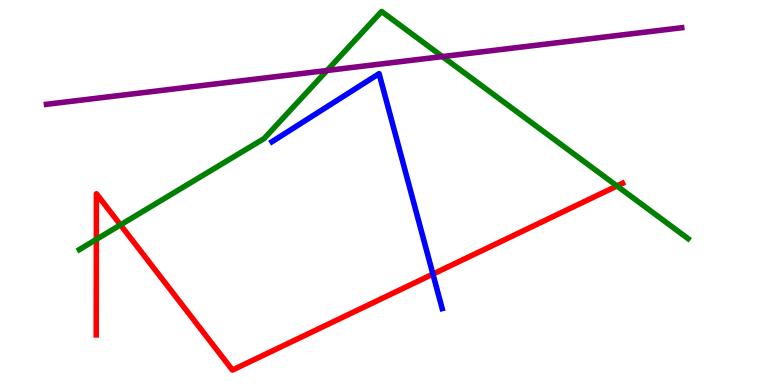[{'lines': ['blue', 'red'], 'intersections': [{'x': 5.59, 'y': 2.88}]}, {'lines': ['green', 'red'], 'intersections': [{'x': 1.24, 'y': 3.78}, {'x': 1.55, 'y': 4.16}, {'x': 7.96, 'y': 5.17}]}, {'lines': ['purple', 'red'], 'intersections': []}, {'lines': ['blue', 'green'], 'intersections': []}, {'lines': ['blue', 'purple'], 'intersections': []}, {'lines': ['green', 'purple'], 'intersections': [{'x': 4.22, 'y': 8.17}, {'x': 5.71, 'y': 8.53}]}]